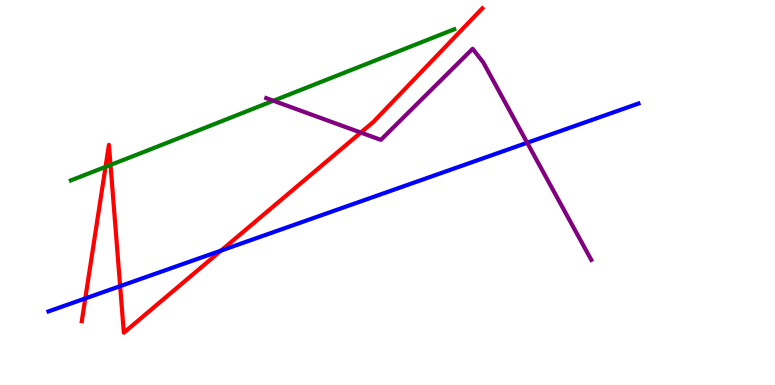[{'lines': ['blue', 'red'], 'intersections': [{'x': 1.1, 'y': 2.25}, {'x': 1.55, 'y': 2.57}, {'x': 2.85, 'y': 3.49}]}, {'lines': ['green', 'red'], 'intersections': [{'x': 1.36, 'y': 5.67}, {'x': 1.43, 'y': 5.72}]}, {'lines': ['purple', 'red'], 'intersections': [{'x': 4.66, 'y': 6.56}]}, {'lines': ['blue', 'green'], 'intersections': []}, {'lines': ['blue', 'purple'], 'intersections': [{'x': 6.8, 'y': 6.29}]}, {'lines': ['green', 'purple'], 'intersections': [{'x': 3.53, 'y': 7.38}]}]